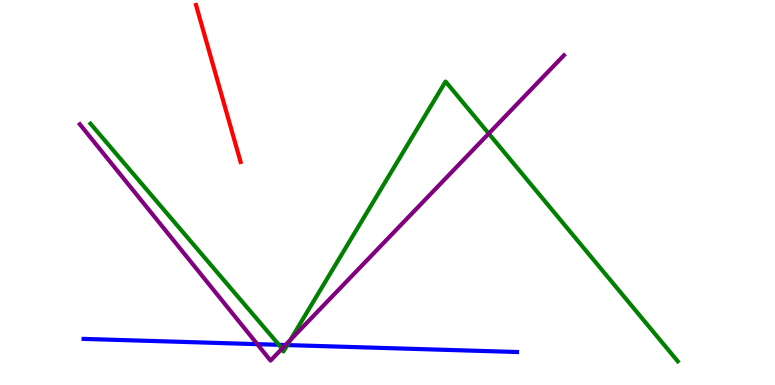[{'lines': ['blue', 'red'], 'intersections': []}, {'lines': ['green', 'red'], 'intersections': []}, {'lines': ['purple', 'red'], 'intersections': []}, {'lines': ['blue', 'green'], 'intersections': [{'x': 3.6, 'y': 1.04}, {'x': 3.71, 'y': 1.04}]}, {'lines': ['blue', 'purple'], 'intersections': [{'x': 3.32, 'y': 1.06}, {'x': 3.68, 'y': 1.04}]}, {'lines': ['green', 'purple'], 'intersections': [{'x': 3.64, 'y': 0.938}, {'x': 3.75, 'y': 1.17}, {'x': 6.31, 'y': 6.53}]}]